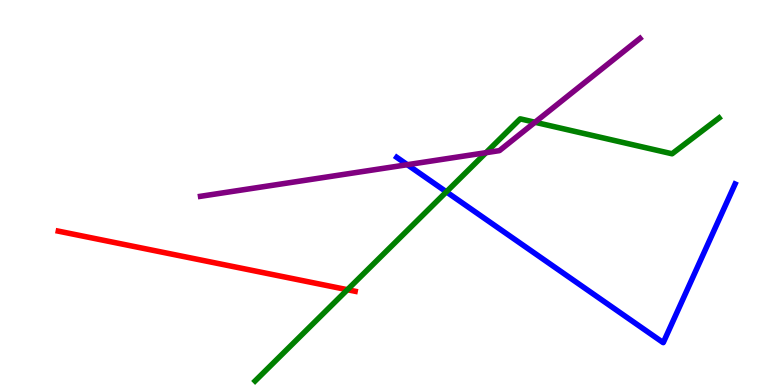[{'lines': ['blue', 'red'], 'intersections': []}, {'lines': ['green', 'red'], 'intersections': [{'x': 4.48, 'y': 2.48}]}, {'lines': ['purple', 'red'], 'intersections': []}, {'lines': ['blue', 'green'], 'intersections': [{'x': 5.76, 'y': 5.02}]}, {'lines': ['blue', 'purple'], 'intersections': [{'x': 5.26, 'y': 5.72}]}, {'lines': ['green', 'purple'], 'intersections': [{'x': 6.27, 'y': 6.03}, {'x': 6.9, 'y': 6.82}]}]